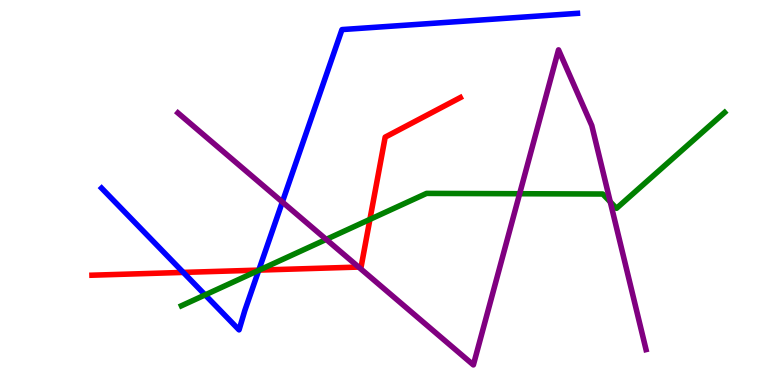[{'lines': ['blue', 'red'], 'intersections': [{'x': 2.37, 'y': 2.92}, {'x': 3.34, 'y': 2.98}]}, {'lines': ['green', 'red'], 'intersections': [{'x': 3.35, 'y': 2.98}, {'x': 4.77, 'y': 4.3}]}, {'lines': ['purple', 'red'], 'intersections': [{'x': 4.63, 'y': 3.06}]}, {'lines': ['blue', 'green'], 'intersections': [{'x': 2.65, 'y': 2.34}, {'x': 3.34, 'y': 2.98}]}, {'lines': ['blue', 'purple'], 'intersections': [{'x': 3.64, 'y': 4.75}]}, {'lines': ['green', 'purple'], 'intersections': [{'x': 4.21, 'y': 3.78}, {'x': 6.71, 'y': 4.97}, {'x': 7.87, 'y': 4.76}]}]